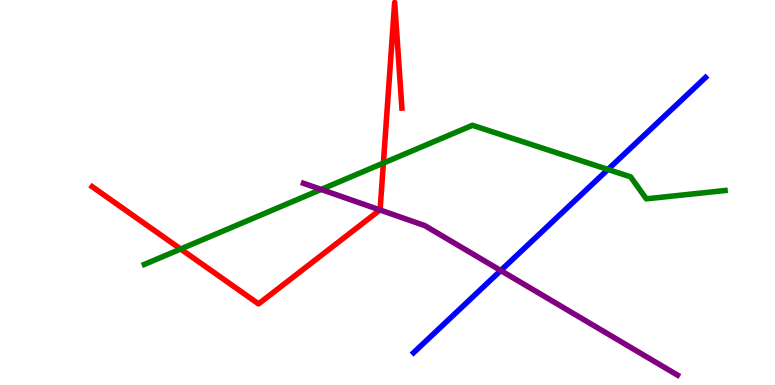[{'lines': ['blue', 'red'], 'intersections': []}, {'lines': ['green', 'red'], 'intersections': [{'x': 2.33, 'y': 3.53}, {'x': 4.95, 'y': 5.76}]}, {'lines': ['purple', 'red'], 'intersections': [{'x': 4.9, 'y': 4.55}]}, {'lines': ['blue', 'green'], 'intersections': [{'x': 7.84, 'y': 5.6}]}, {'lines': ['blue', 'purple'], 'intersections': [{'x': 6.46, 'y': 2.97}]}, {'lines': ['green', 'purple'], 'intersections': [{'x': 4.14, 'y': 5.08}]}]